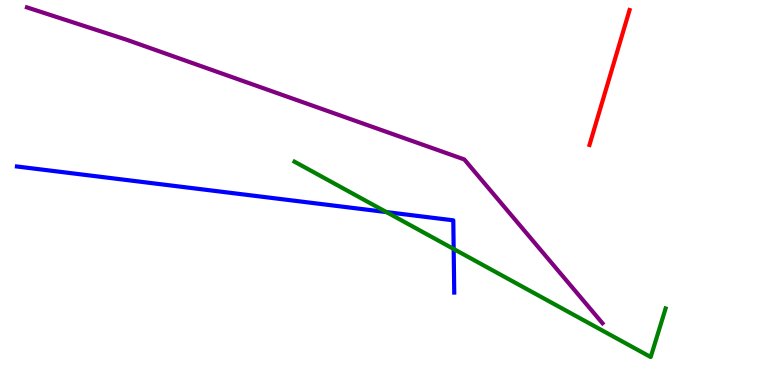[{'lines': ['blue', 'red'], 'intersections': []}, {'lines': ['green', 'red'], 'intersections': []}, {'lines': ['purple', 'red'], 'intersections': []}, {'lines': ['blue', 'green'], 'intersections': [{'x': 4.99, 'y': 4.49}, {'x': 5.85, 'y': 3.53}]}, {'lines': ['blue', 'purple'], 'intersections': []}, {'lines': ['green', 'purple'], 'intersections': []}]